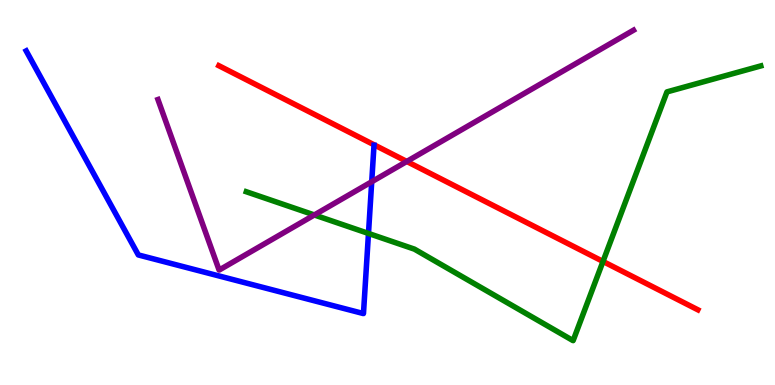[{'lines': ['blue', 'red'], 'intersections': []}, {'lines': ['green', 'red'], 'intersections': [{'x': 7.78, 'y': 3.21}]}, {'lines': ['purple', 'red'], 'intersections': [{'x': 5.25, 'y': 5.81}]}, {'lines': ['blue', 'green'], 'intersections': [{'x': 4.75, 'y': 3.94}]}, {'lines': ['blue', 'purple'], 'intersections': [{'x': 4.8, 'y': 5.28}]}, {'lines': ['green', 'purple'], 'intersections': [{'x': 4.06, 'y': 4.42}]}]